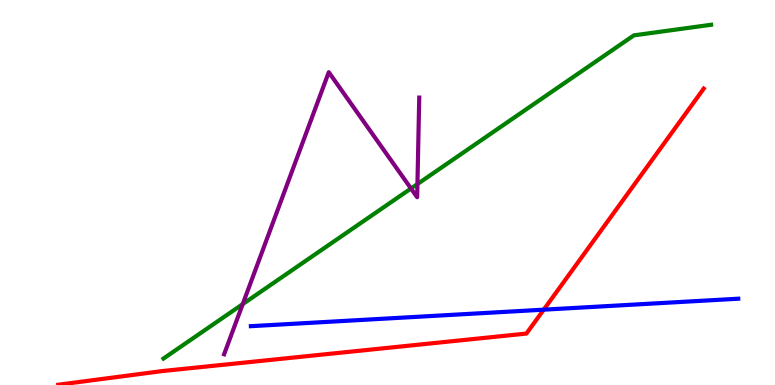[{'lines': ['blue', 'red'], 'intersections': [{'x': 7.02, 'y': 1.96}]}, {'lines': ['green', 'red'], 'intersections': []}, {'lines': ['purple', 'red'], 'intersections': []}, {'lines': ['blue', 'green'], 'intersections': []}, {'lines': ['blue', 'purple'], 'intersections': []}, {'lines': ['green', 'purple'], 'intersections': [{'x': 3.13, 'y': 2.1}, {'x': 5.3, 'y': 5.1}, {'x': 5.39, 'y': 5.22}]}]